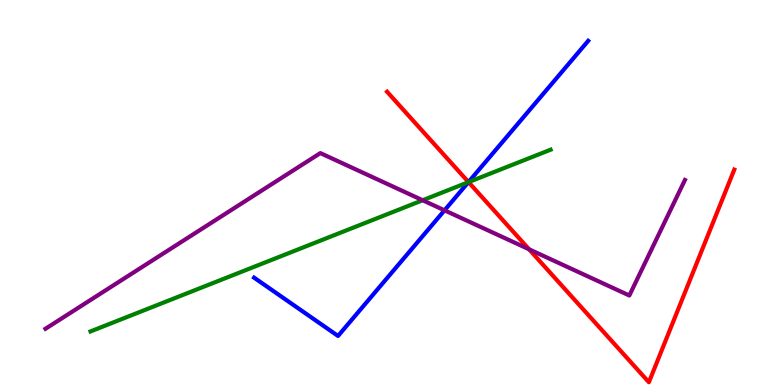[{'lines': ['blue', 'red'], 'intersections': [{'x': 6.04, 'y': 5.27}]}, {'lines': ['green', 'red'], 'intersections': [{'x': 6.05, 'y': 5.27}]}, {'lines': ['purple', 'red'], 'intersections': [{'x': 6.83, 'y': 3.52}]}, {'lines': ['blue', 'green'], 'intersections': [{'x': 6.04, 'y': 5.27}]}, {'lines': ['blue', 'purple'], 'intersections': [{'x': 5.74, 'y': 4.54}]}, {'lines': ['green', 'purple'], 'intersections': [{'x': 5.45, 'y': 4.8}]}]